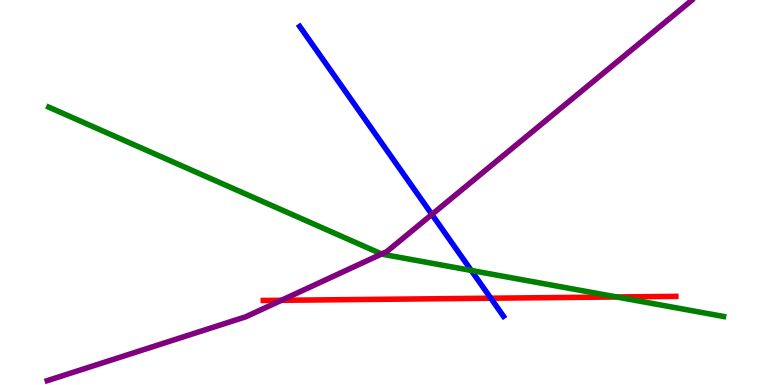[{'lines': ['blue', 'red'], 'intersections': [{'x': 6.33, 'y': 2.25}]}, {'lines': ['green', 'red'], 'intersections': [{'x': 7.96, 'y': 2.29}]}, {'lines': ['purple', 'red'], 'intersections': [{'x': 3.63, 'y': 2.2}]}, {'lines': ['blue', 'green'], 'intersections': [{'x': 6.08, 'y': 2.98}]}, {'lines': ['blue', 'purple'], 'intersections': [{'x': 5.57, 'y': 4.43}]}, {'lines': ['green', 'purple'], 'intersections': [{'x': 4.92, 'y': 3.4}]}]